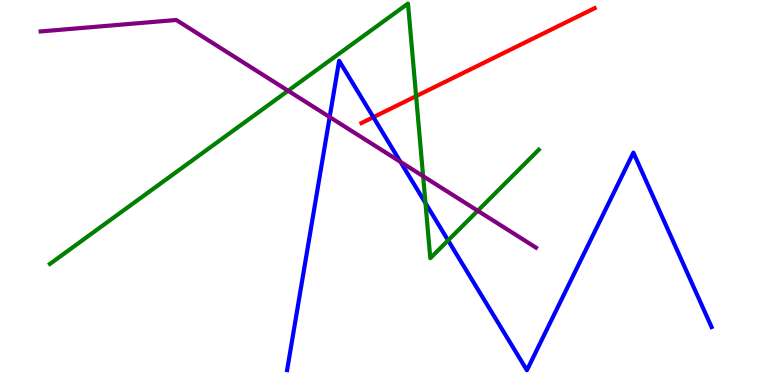[{'lines': ['blue', 'red'], 'intersections': [{'x': 4.82, 'y': 6.96}]}, {'lines': ['green', 'red'], 'intersections': [{'x': 5.37, 'y': 7.5}]}, {'lines': ['purple', 'red'], 'intersections': []}, {'lines': ['blue', 'green'], 'intersections': [{'x': 5.49, 'y': 4.73}, {'x': 5.78, 'y': 3.76}]}, {'lines': ['blue', 'purple'], 'intersections': [{'x': 4.25, 'y': 6.96}, {'x': 5.17, 'y': 5.8}]}, {'lines': ['green', 'purple'], 'intersections': [{'x': 3.72, 'y': 7.64}, {'x': 5.46, 'y': 5.42}, {'x': 6.16, 'y': 4.53}]}]